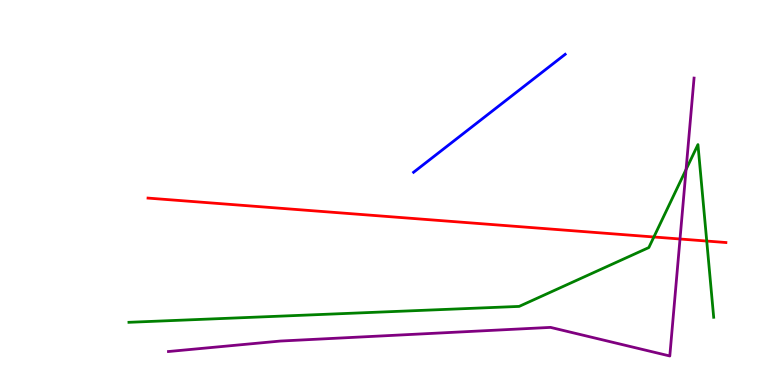[{'lines': ['blue', 'red'], 'intersections': []}, {'lines': ['green', 'red'], 'intersections': [{'x': 8.44, 'y': 3.84}, {'x': 9.12, 'y': 3.74}]}, {'lines': ['purple', 'red'], 'intersections': [{'x': 8.77, 'y': 3.79}]}, {'lines': ['blue', 'green'], 'intersections': []}, {'lines': ['blue', 'purple'], 'intersections': []}, {'lines': ['green', 'purple'], 'intersections': [{'x': 8.85, 'y': 5.6}]}]